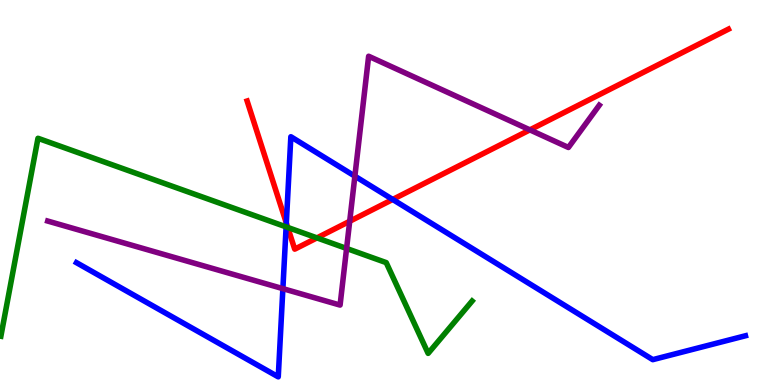[{'lines': ['blue', 'red'], 'intersections': [{'x': 3.69, 'y': 4.21}, {'x': 5.07, 'y': 4.82}]}, {'lines': ['green', 'red'], 'intersections': [{'x': 3.71, 'y': 4.09}, {'x': 4.09, 'y': 3.82}]}, {'lines': ['purple', 'red'], 'intersections': [{'x': 4.51, 'y': 4.25}, {'x': 6.84, 'y': 6.63}]}, {'lines': ['blue', 'green'], 'intersections': [{'x': 3.69, 'y': 4.11}]}, {'lines': ['blue', 'purple'], 'intersections': [{'x': 3.65, 'y': 2.5}, {'x': 4.58, 'y': 5.42}]}, {'lines': ['green', 'purple'], 'intersections': [{'x': 4.47, 'y': 3.55}]}]